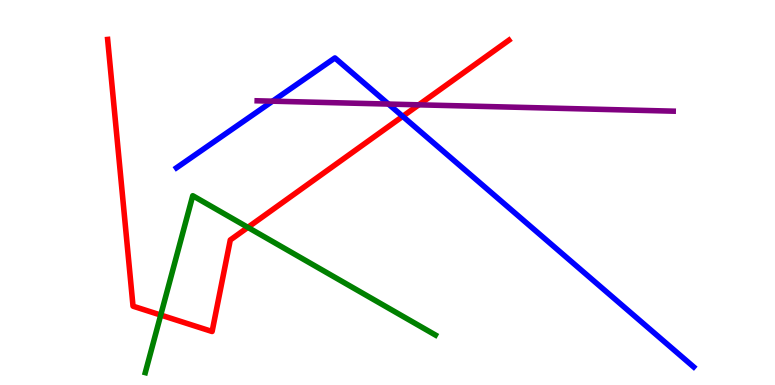[{'lines': ['blue', 'red'], 'intersections': [{'x': 5.2, 'y': 6.98}]}, {'lines': ['green', 'red'], 'intersections': [{'x': 2.07, 'y': 1.82}, {'x': 3.2, 'y': 4.09}]}, {'lines': ['purple', 'red'], 'intersections': [{'x': 5.4, 'y': 7.28}]}, {'lines': ['blue', 'green'], 'intersections': []}, {'lines': ['blue', 'purple'], 'intersections': [{'x': 3.52, 'y': 7.37}, {'x': 5.01, 'y': 7.3}]}, {'lines': ['green', 'purple'], 'intersections': []}]